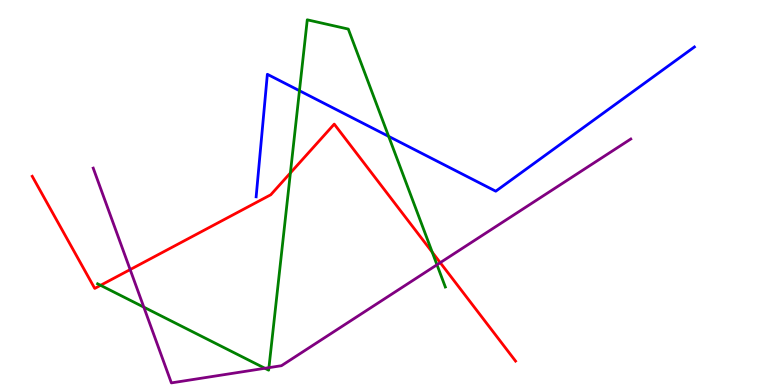[{'lines': ['blue', 'red'], 'intersections': []}, {'lines': ['green', 'red'], 'intersections': [{'x': 1.3, 'y': 2.59}, {'x': 3.75, 'y': 5.51}, {'x': 5.58, 'y': 3.45}]}, {'lines': ['purple', 'red'], 'intersections': [{'x': 1.68, 'y': 3.0}, {'x': 5.68, 'y': 3.18}]}, {'lines': ['blue', 'green'], 'intersections': [{'x': 3.86, 'y': 7.64}, {'x': 5.01, 'y': 6.46}]}, {'lines': ['blue', 'purple'], 'intersections': []}, {'lines': ['green', 'purple'], 'intersections': [{'x': 1.86, 'y': 2.02}, {'x': 3.42, 'y': 0.434}, {'x': 3.47, 'y': 0.451}, {'x': 5.64, 'y': 3.12}]}]